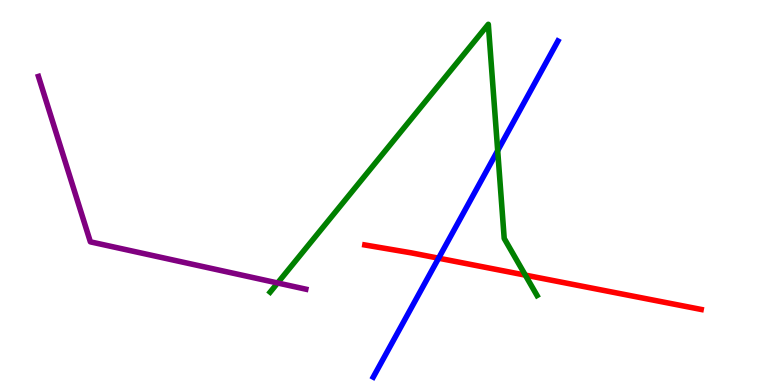[{'lines': ['blue', 'red'], 'intersections': [{'x': 5.66, 'y': 3.29}]}, {'lines': ['green', 'red'], 'intersections': [{'x': 6.78, 'y': 2.85}]}, {'lines': ['purple', 'red'], 'intersections': []}, {'lines': ['blue', 'green'], 'intersections': [{'x': 6.42, 'y': 6.09}]}, {'lines': ['blue', 'purple'], 'intersections': []}, {'lines': ['green', 'purple'], 'intersections': [{'x': 3.58, 'y': 2.65}]}]